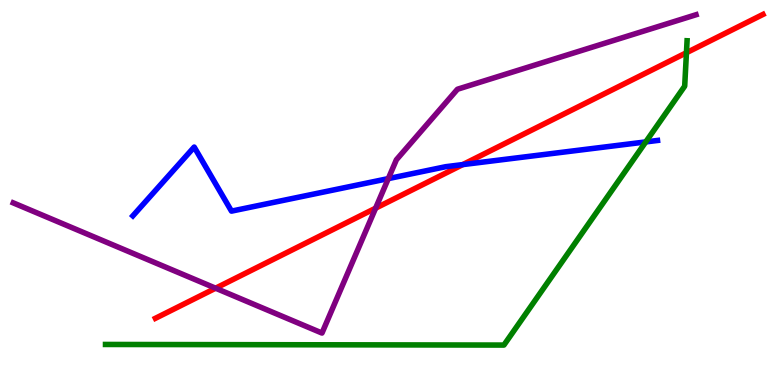[{'lines': ['blue', 'red'], 'intersections': [{'x': 5.97, 'y': 5.72}]}, {'lines': ['green', 'red'], 'intersections': [{'x': 8.86, 'y': 8.63}]}, {'lines': ['purple', 'red'], 'intersections': [{'x': 2.78, 'y': 2.51}, {'x': 4.85, 'y': 4.59}]}, {'lines': ['blue', 'green'], 'intersections': [{'x': 8.33, 'y': 6.31}]}, {'lines': ['blue', 'purple'], 'intersections': [{'x': 5.01, 'y': 5.36}]}, {'lines': ['green', 'purple'], 'intersections': []}]